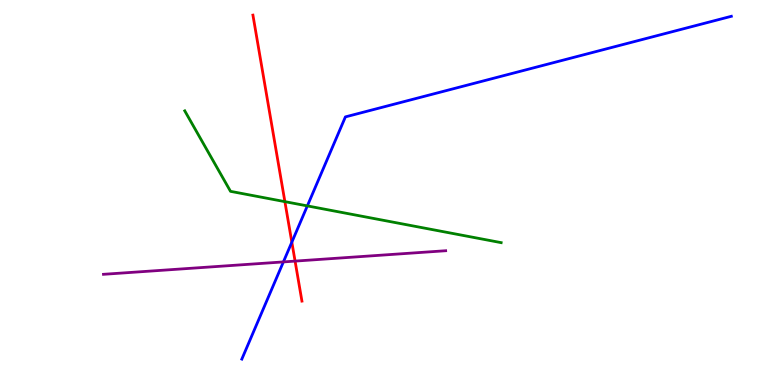[{'lines': ['blue', 'red'], 'intersections': [{'x': 3.77, 'y': 3.71}]}, {'lines': ['green', 'red'], 'intersections': [{'x': 3.68, 'y': 4.76}]}, {'lines': ['purple', 'red'], 'intersections': [{'x': 3.81, 'y': 3.22}]}, {'lines': ['blue', 'green'], 'intersections': [{'x': 3.97, 'y': 4.65}]}, {'lines': ['blue', 'purple'], 'intersections': [{'x': 3.66, 'y': 3.2}]}, {'lines': ['green', 'purple'], 'intersections': []}]